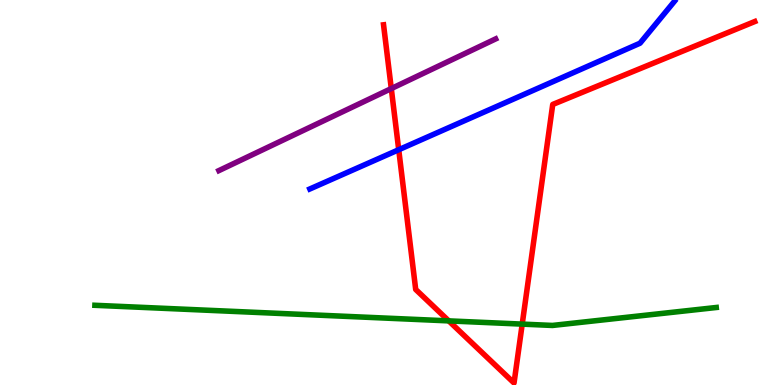[{'lines': ['blue', 'red'], 'intersections': [{'x': 5.14, 'y': 6.11}]}, {'lines': ['green', 'red'], 'intersections': [{'x': 5.79, 'y': 1.67}, {'x': 6.74, 'y': 1.58}]}, {'lines': ['purple', 'red'], 'intersections': [{'x': 5.05, 'y': 7.7}]}, {'lines': ['blue', 'green'], 'intersections': []}, {'lines': ['blue', 'purple'], 'intersections': []}, {'lines': ['green', 'purple'], 'intersections': []}]